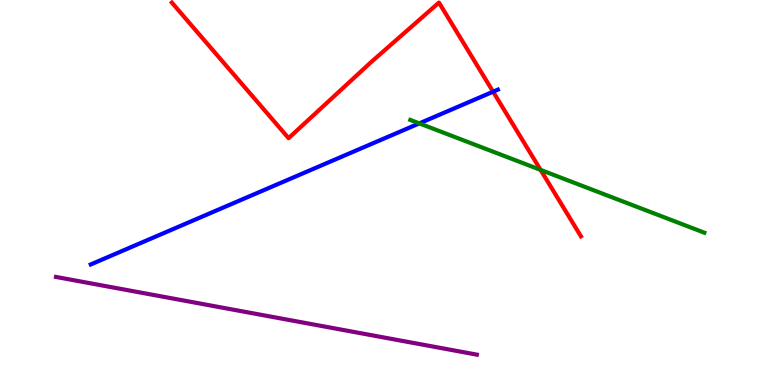[{'lines': ['blue', 'red'], 'intersections': [{'x': 6.36, 'y': 7.62}]}, {'lines': ['green', 'red'], 'intersections': [{'x': 6.98, 'y': 5.59}]}, {'lines': ['purple', 'red'], 'intersections': []}, {'lines': ['blue', 'green'], 'intersections': [{'x': 5.41, 'y': 6.8}]}, {'lines': ['blue', 'purple'], 'intersections': []}, {'lines': ['green', 'purple'], 'intersections': []}]